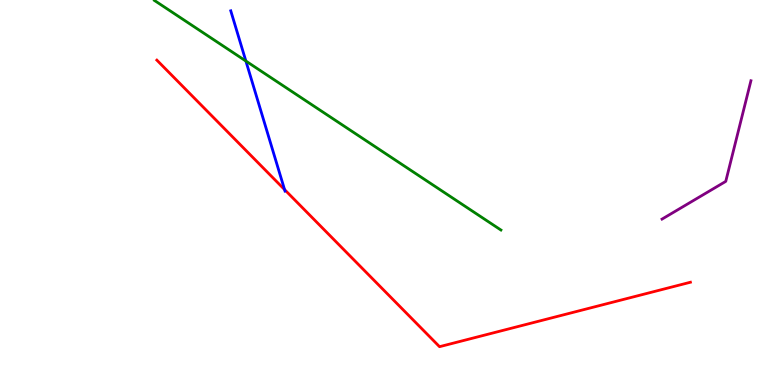[{'lines': ['blue', 'red'], 'intersections': [{'x': 3.67, 'y': 5.08}]}, {'lines': ['green', 'red'], 'intersections': []}, {'lines': ['purple', 'red'], 'intersections': []}, {'lines': ['blue', 'green'], 'intersections': [{'x': 3.17, 'y': 8.41}]}, {'lines': ['blue', 'purple'], 'intersections': []}, {'lines': ['green', 'purple'], 'intersections': []}]